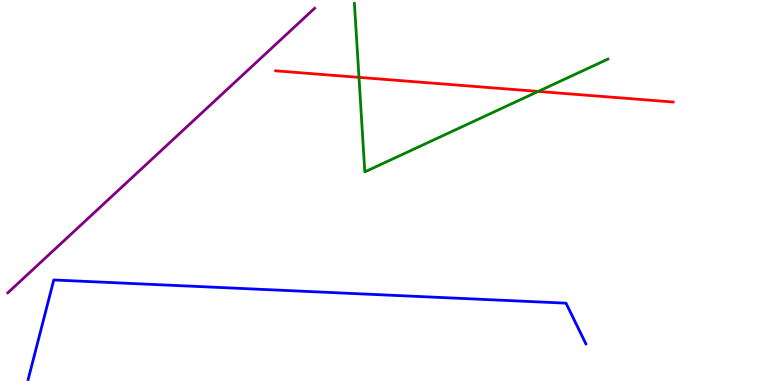[{'lines': ['blue', 'red'], 'intersections': []}, {'lines': ['green', 'red'], 'intersections': [{'x': 4.63, 'y': 7.99}, {'x': 6.94, 'y': 7.63}]}, {'lines': ['purple', 'red'], 'intersections': []}, {'lines': ['blue', 'green'], 'intersections': []}, {'lines': ['blue', 'purple'], 'intersections': []}, {'lines': ['green', 'purple'], 'intersections': []}]